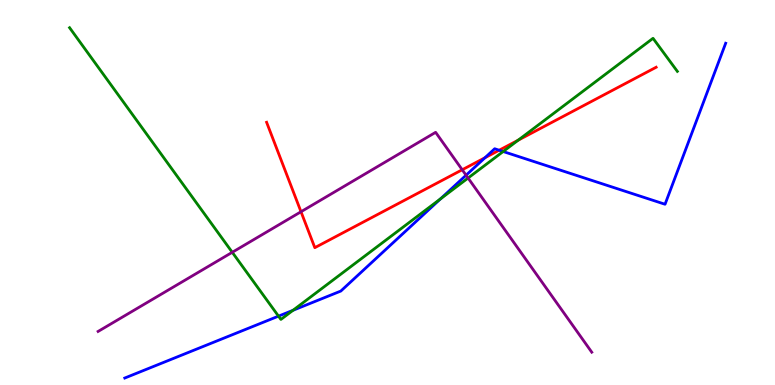[{'lines': ['blue', 'red'], 'intersections': [{'x': 6.26, 'y': 5.9}, {'x': 6.44, 'y': 6.1}]}, {'lines': ['green', 'red'], 'intersections': [{'x': 6.69, 'y': 6.36}]}, {'lines': ['purple', 'red'], 'intersections': [{'x': 3.88, 'y': 4.5}, {'x': 5.96, 'y': 5.59}]}, {'lines': ['blue', 'green'], 'intersections': [{'x': 3.59, 'y': 1.79}, {'x': 3.78, 'y': 1.94}, {'x': 5.68, 'y': 4.83}, {'x': 6.49, 'y': 6.06}]}, {'lines': ['blue', 'purple'], 'intersections': [{'x': 6.01, 'y': 5.45}]}, {'lines': ['green', 'purple'], 'intersections': [{'x': 3.0, 'y': 3.45}, {'x': 6.04, 'y': 5.38}]}]